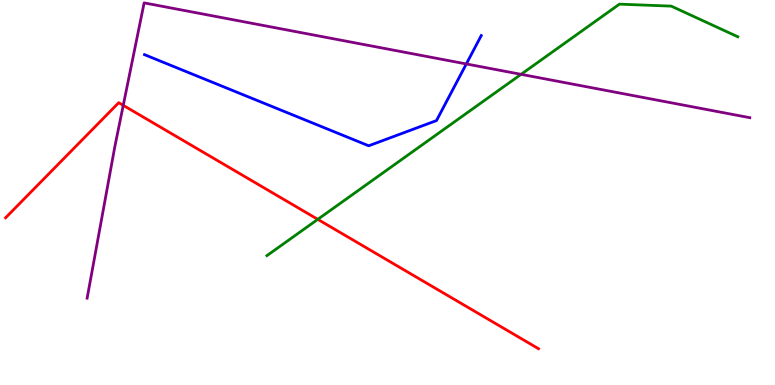[{'lines': ['blue', 'red'], 'intersections': []}, {'lines': ['green', 'red'], 'intersections': [{'x': 4.1, 'y': 4.3}]}, {'lines': ['purple', 'red'], 'intersections': [{'x': 1.59, 'y': 7.26}]}, {'lines': ['blue', 'green'], 'intersections': []}, {'lines': ['blue', 'purple'], 'intersections': [{'x': 6.02, 'y': 8.34}]}, {'lines': ['green', 'purple'], 'intersections': [{'x': 6.72, 'y': 8.07}]}]